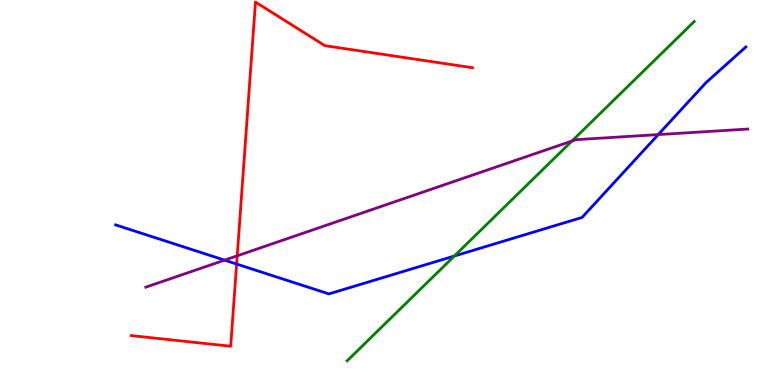[{'lines': ['blue', 'red'], 'intersections': [{'x': 3.05, 'y': 3.14}]}, {'lines': ['green', 'red'], 'intersections': []}, {'lines': ['purple', 'red'], 'intersections': [{'x': 3.06, 'y': 3.36}]}, {'lines': ['blue', 'green'], 'intersections': [{'x': 5.86, 'y': 3.35}]}, {'lines': ['blue', 'purple'], 'intersections': [{'x': 2.9, 'y': 3.24}, {'x': 8.49, 'y': 6.5}]}, {'lines': ['green', 'purple'], 'intersections': [{'x': 7.38, 'y': 6.34}]}]